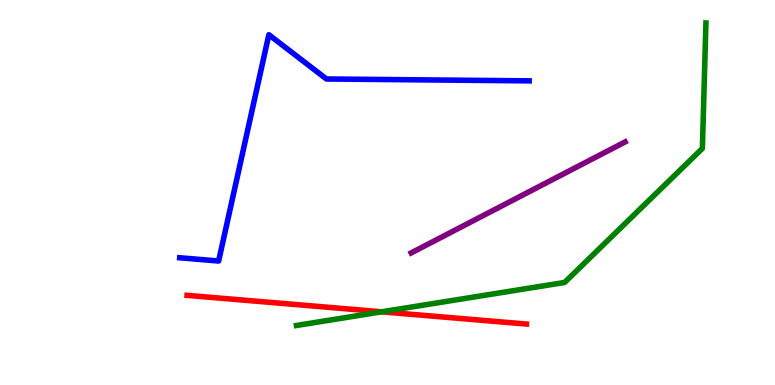[{'lines': ['blue', 'red'], 'intersections': []}, {'lines': ['green', 'red'], 'intersections': [{'x': 4.93, 'y': 1.9}]}, {'lines': ['purple', 'red'], 'intersections': []}, {'lines': ['blue', 'green'], 'intersections': []}, {'lines': ['blue', 'purple'], 'intersections': []}, {'lines': ['green', 'purple'], 'intersections': []}]